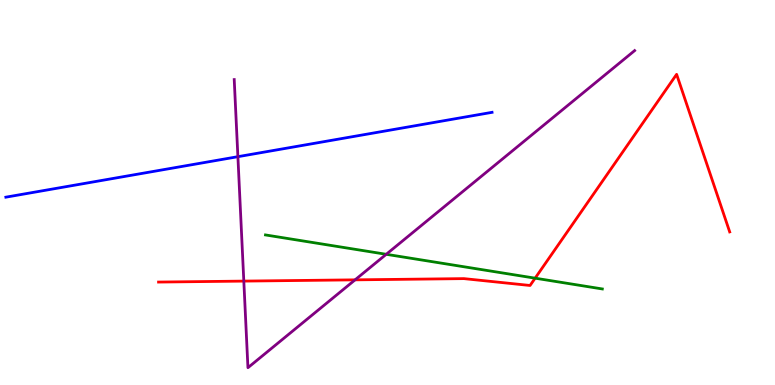[{'lines': ['blue', 'red'], 'intersections': []}, {'lines': ['green', 'red'], 'intersections': [{'x': 6.9, 'y': 2.77}]}, {'lines': ['purple', 'red'], 'intersections': [{'x': 3.15, 'y': 2.7}, {'x': 4.58, 'y': 2.73}]}, {'lines': ['blue', 'green'], 'intersections': []}, {'lines': ['blue', 'purple'], 'intersections': [{'x': 3.07, 'y': 5.93}]}, {'lines': ['green', 'purple'], 'intersections': [{'x': 4.98, 'y': 3.39}]}]